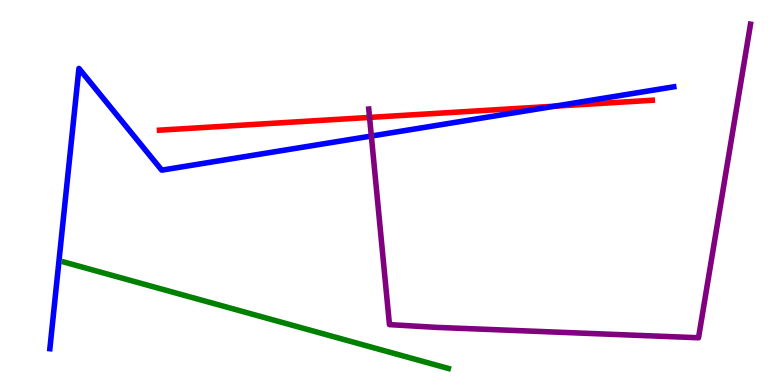[{'lines': ['blue', 'red'], 'intersections': [{'x': 7.16, 'y': 7.24}]}, {'lines': ['green', 'red'], 'intersections': []}, {'lines': ['purple', 'red'], 'intersections': [{'x': 4.77, 'y': 6.95}]}, {'lines': ['blue', 'green'], 'intersections': []}, {'lines': ['blue', 'purple'], 'intersections': [{'x': 4.79, 'y': 6.47}]}, {'lines': ['green', 'purple'], 'intersections': []}]